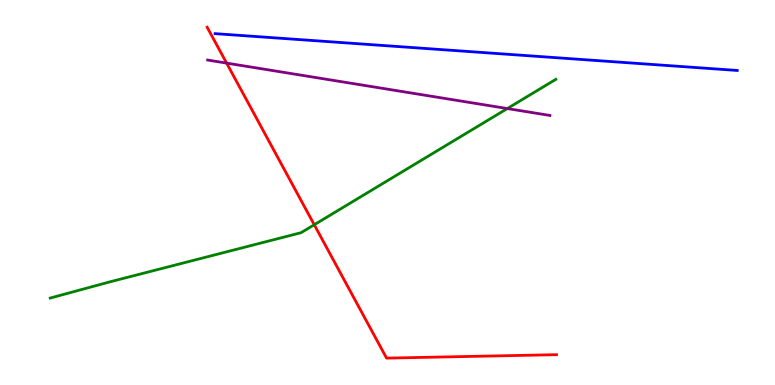[{'lines': ['blue', 'red'], 'intersections': []}, {'lines': ['green', 'red'], 'intersections': [{'x': 4.05, 'y': 4.16}]}, {'lines': ['purple', 'red'], 'intersections': [{'x': 2.92, 'y': 8.36}]}, {'lines': ['blue', 'green'], 'intersections': []}, {'lines': ['blue', 'purple'], 'intersections': []}, {'lines': ['green', 'purple'], 'intersections': [{'x': 6.55, 'y': 7.18}]}]